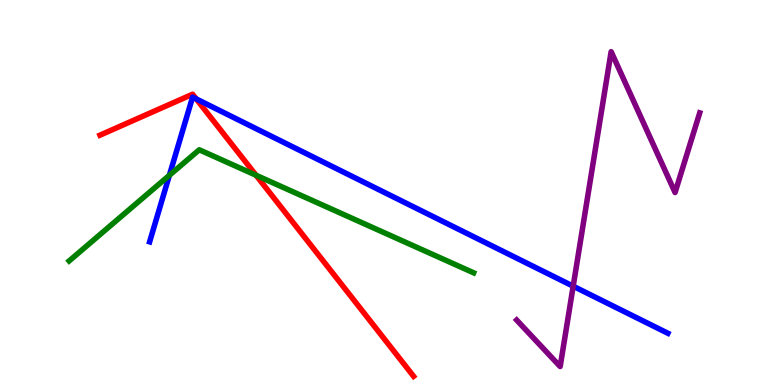[{'lines': ['blue', 'red'], 'intersections': [{'x': 2.53, 'y': 7.43}]}, {'lines': ['green', 'red'], 'intersections': [{'x': 3.3, 'y': 5.45}]}, {'lines': ['purple', 'red'], 'intersections': []}, {'lines': ['blue', 'green'], 'intersections': [{'x': 2.19, 'y': 5.45}]}, {'lines': ['blue', 'purple'], 'intersections': [{'x': 7.4, 'y': 2.57}]}, {'lines': ['green', 'purple'], 'intersections': []}]